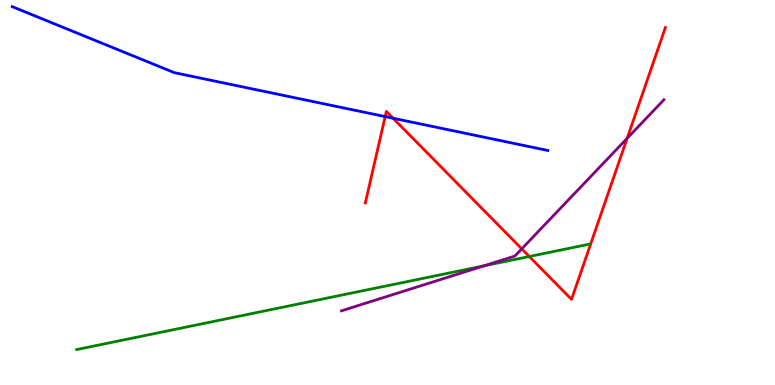[{'lines': ['blue', 'red'], 'intersections': [{'x': 4.97, 'y': 6.97}, {'x': 5.07, 'y': 6.93}]}, {'lines': ['green', 'red'], 'intersections': [{'x': 6.83, 'y': 3.34}]}, {'lines': ['purple', 'red'], 'intersections': [{'x': 6.73, 'y': 3.54}, {'x': 8.09, 'y': 6.41}]}, {'lines': ['blue', 'green'], 'intersections': []}, {'lines': ['blue', 'purple'], 'intersections': []}, {'lines': ['green', 'purple'], 'intersections': [{'x': 6.24, 'y': 3.09}]}]